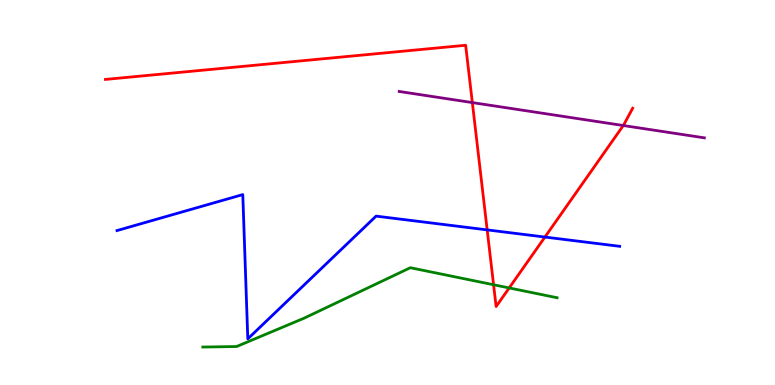[{'lines': ['blue', 'red'], 'intersections': [{'x': 6.29, 'y': 4.03}, {'x': 7.03, 'y': 3.84}]}, {'lines': ['green', 'red'], 'intersections': [{'x': 6.37, 'y': 2.6}, {'x': 6.57, 'y': 2.52}]}, {'lines': ['purple', 'red'], 'intersections': [{'x': 6.09, 'y': 7.34}, {'x': 8.04, 'y': 6.74}]}, {'lines': ['blue', 'green'], 'intersections': []}, {'lines': ['blue', 'purple'], 'intersections': []}, {'lines': ['green', 'purple'], 'intersections': []}]